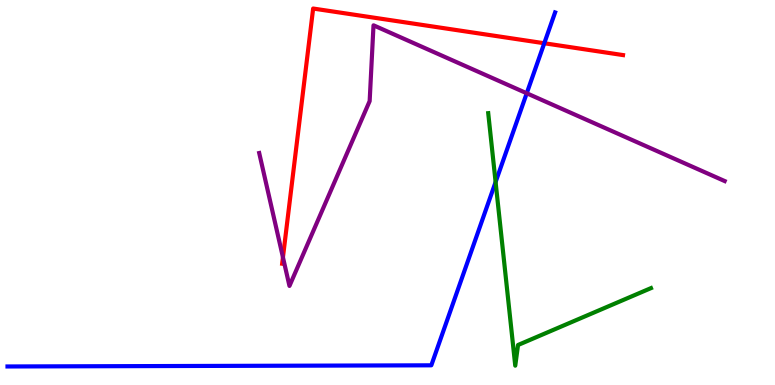[{'lines': ['blue', 'red'], 'intersections': [{'x': 7.02, 'y': 8.88}]}, {'lines': ['green', 'red'], 'intersections': []}, {'lines': ['purple', 'red'], 'intersections': [{'x': 3.65, 'y': 3.32}]}, {'lines': ['blue', 'green'], 'intersections': [{'x': 6.39, 'y': 5.27}]}, {'lines': ['blue', 'purple'], 'intersections': [{'x': 6.8, 'y': 7.58}]}, {'lines': ['green', 'purple'], 'intersections': []}]